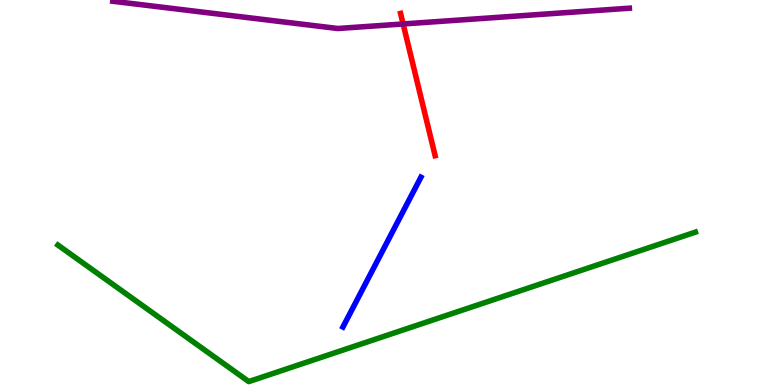[{'lines': ['blue', 'red'], 'intersections': []}, {'lines': ['green', 'red'], 'intersections': []}, {'lines': ['purple', 'red'], 'intersections': [{'x': 5.2, 'y': 9.38}]}, {'lines': ['blue', 'green'], 'intersections': []}, {'lines': ['blue', 'purple'], 'intersections': []}, {'lines': ['green', 'purple'], 'intersections': []}]